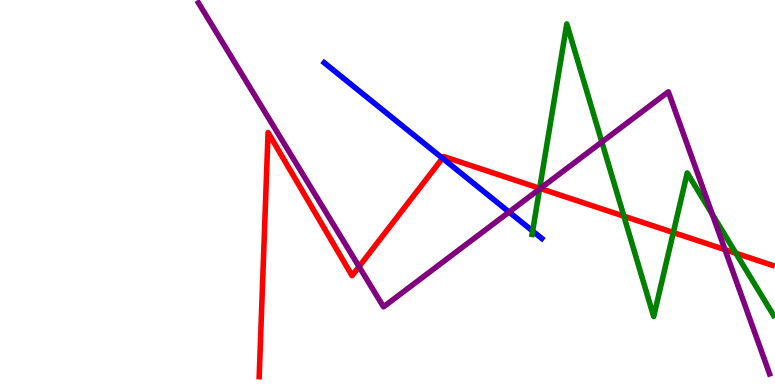[{'lines': ['blue', 'red'], 'intersections': [{'x': 5.71, 'y': 5.89}]}, {'lines': ['green', 'red'], 'intersections': [{'x': 6.96, 'y': 5.11}, {'x': 8.05, 'y': 4.39}, {'x': 8.69, 'y': 3.96}, {'x': 9.5, 'y': 3.42}]}, {'lines': ['purple', 'red'], 'intersections': [{'x': 4.63, 'y': 3.07}, {'x': 6.97, 'y': 5.1}, {'x': 9.35, 'y': 3.52}]}, {'lines': ['blue', 'green'], 'intersections': [{'x': 6.87, 'y': 4.0}]}, {'lines': ['blue', 'purple'], 'intersections': [{'x': 6.57, 'y': 4.49}]}, {'lines': ['green', 'purple'], 'intersections': [{'x': 6.96, 'y': 5.09}, {'x': 7.77, 'y': 6.31}, {'x': 9.19, 'y': 4.43}]}]